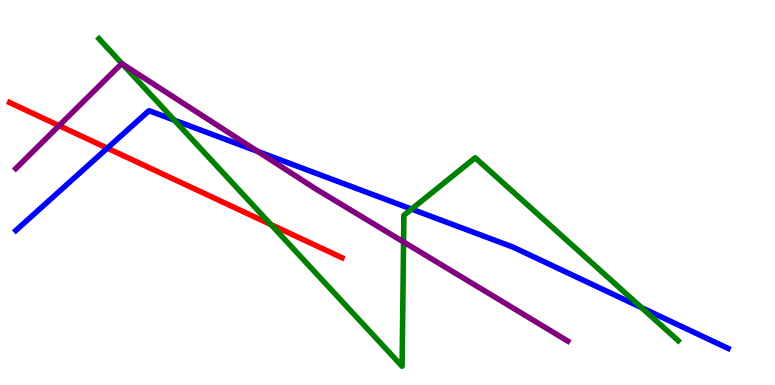[{'lines': ['blue', 'red'], 'intersections': [{'x': 1.38, 'y': 6.15}]}, {'lines': ['green', 'red'], 'intersections': [{'x': 3.5, 'y': 4.17}]}, {'lines': ['purple', 'red'], 'intersections': [{'x': 0.762, 'y': 6.74}]}, {'lines': ['blue', 'green'], 'intersections': [{'x': 2.25, 'y': 6.88}, {'x': 5.31, 'y': 4.57}, {'x': 8.28, 'y': 2.01}]}, {'lines': ['blue', 'purple'], 'intersections': [{'x': 3.33, 'y': 6.07}]}, {'lines': ['green', 'purple'], 'intersections': [{'x': 1.58, 'y': 8.34}, {'x': 5.21, 'y': 3.72}]}]